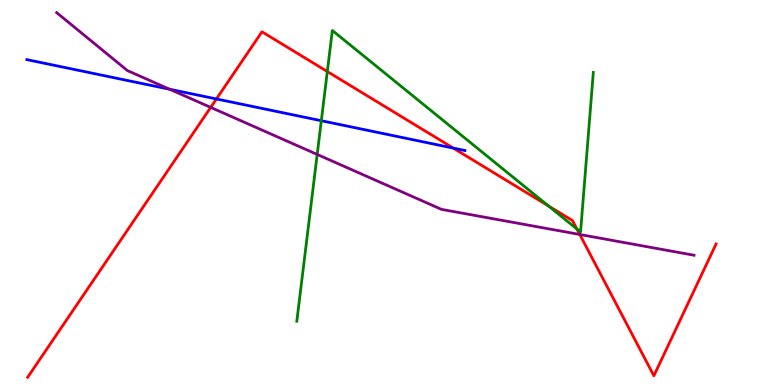[{'lines': ['blue', 'red'], 'intersections': [{'x': 2.79, 'y': 7.43}, {'x': 5.85, 'y': 6.15}]}, {'lines': ['green', 'red'], 'intersections': [{'x': 4.22, 'y': 8.14}, {'x': 7.08, 'y': 4.65}, {'x': 7.44, 'y': 4.05}]}, {'lines': ['purple', 'red'], 'intersections': [{'x': 2.72, 'y': 7.21}, {'x': 7.48, 'y': 3.91}]}, {'lines': ['blue', 'green'], 'intersections': [{'x': 4.15, 'y': 6.86}]}, {'lines': ['blue', 'purple'], 'intersections': [{'x': 2.19, 'y': 7.68}]}, {'lines': ['green', 'purple'], 'intersections': [{'x': 4.09, 'y': 5.99}]}]